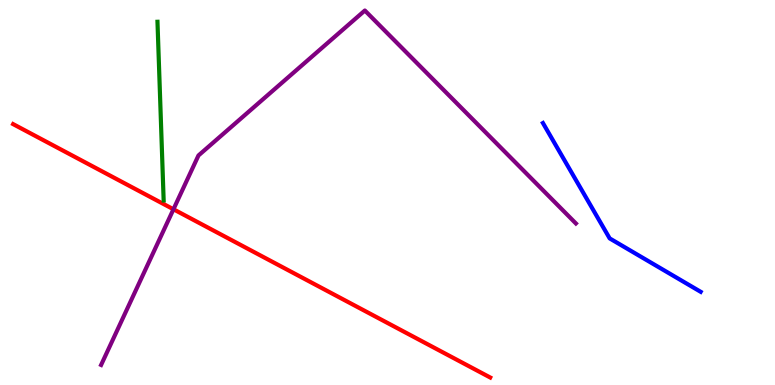[{'lines': ['blue', 'red'], 'intersections': []}, {'lines': ['green', 'red'], 'intersections': []}, {'lines': ['purple', 'red'], 'intersections': [{'x': 2.24, 'y': 4.56}]}, {'lines': ['blue', 'green'], 'intersections': []}, {'lines': ['blue', 'purple'], 'intersections': []}, {'lines': ['green', 'purple'], 'intersections': []}]